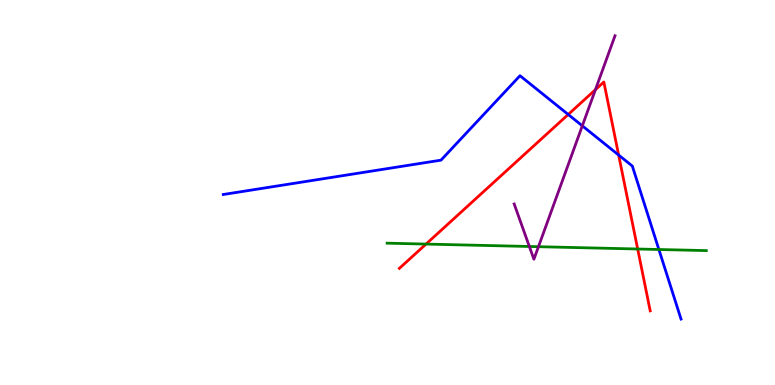[{'lines': ['blue', 'red'], 'intersections': [{'x': 7.33, 'y': 7.03}, {'x': 7.98, 'y': 5.97}]}, {'lines': ['green', 'red'], 'intersections': [{'x': 5.5, 'y': 3.66}, {'x': 8.23, 'y': 3.53}]}, {'lines': ['purple', 'red'], 'intersections': [{'x': 7.68, 'y': 7.67}]}, {'lines': ['blue', 'green'], 'intersections': [{'x': 8.5, 'y': 3.52}]}, {'lines': ['blue', 'purple'], 'intersections': [{'x': 7.51, 'y': 6.73}]}, {'lines': ['green', 'purple'], 'intersections': [{'x': 6.83, 'y': 3.6}, {'x': 6.95, 'y': 3.59}]}]